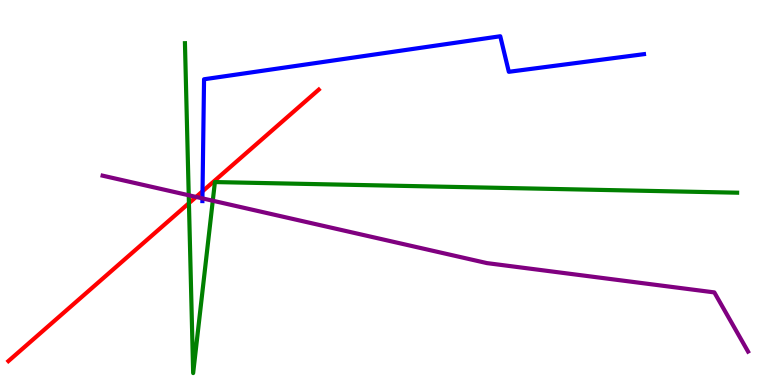[{'lines': ['blue', 'red'], 'intersections': [{'x': 2.61, 'y': 5.03}]}, {'lines': ['green', 'red'], 'intersections': [{'x': 2.44, 'y': 4.72}]}, {'lines': ['purple', 'red'], 'intersections': [{'x': 2.53, 'y': 4.88}]}, {'lines': ['blue', 'green'], 'intersections': []}, {'lines': ['blue', 'purple'], 'intersections': [{'x': 2.61, 'y': 4.85}]}, {'lines': ['green', 'purple'], 'intersections': [{'x': 2.44, 'y': 4.93}, {'x': 2.75, 'y': 4.79}]}]